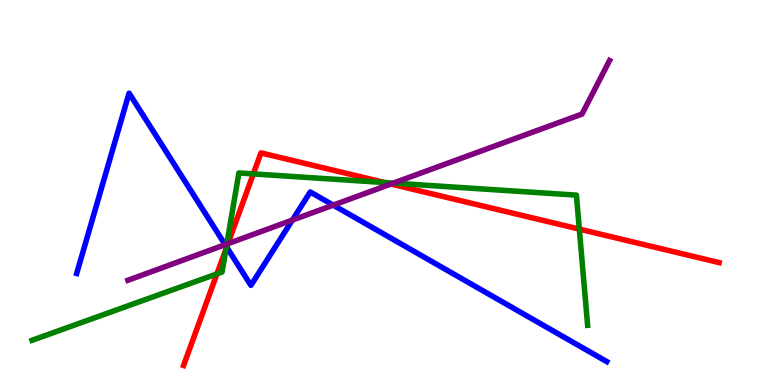[{'lines': ['blue', 'red'], 'intersections': [{'x': 2.92, 'y': 3.58}]}, {'lines': ['green', 'red'], 'intersections': [{'x': 2.8, 'y': 2.89}, {'x': 2.92, 'y': 3.53}, {'x': 3.27, 'y': 5.48}, {'x': 4.96, 'y': 5.26}, {'x': 7.48, 'y': 4.05}]}, {'lines': ['purple', 'red'], 'intersections': [{'x': 2.94, 'y': 3.67}, {'x': 5.04, 'y': 5.22}]}, {'lines': ['blue', 'green'], 'intersections': [{'x': 2.92, 'y': 3.59}]}, {'lines': ['blue', 'purple'], 'intersections': [{'x': 2.91, 'y': 3.64}, {'x': 3.77, 'y': 4.28}, {'x': 4.3, 'y': 4.67}]}, {'lines': ['green', 'purple'], 'intersections': [{'x': 2.93, 'y': 3.66}, {'x': 5.08, 'y': 5.24}]}]